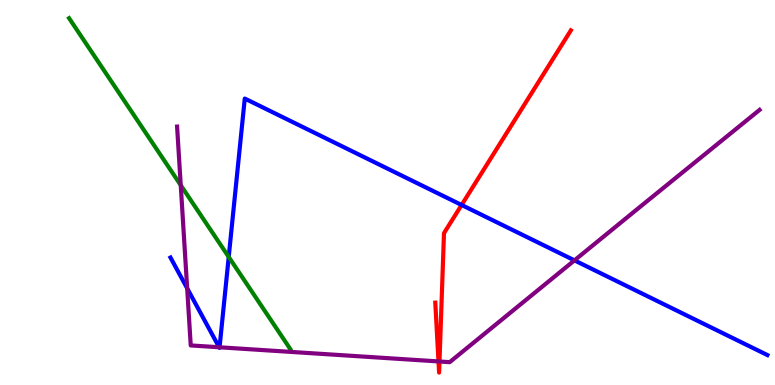[{'lines': ['blue', 'red'], 'intersections': [{'x': 5.96, 'y': 4.68}]}, {'lines': ['green', 'red'], 'intersections': []}, {'lines': ['purple', 'red'], 'intersections': [{'x': 5.66, 'y': 0.612}, {'x': 5.67, 'y': 0.61}]}, {'lines': ['blue', 'green'], 'intersections': [{'x': 2.95, 'y': 3.33}]}, {'lines': ['blue', 'purple'], 'intersections': [{'x': 2.42, 'y': 2.51}, {'x': 2.83, 'y': 0.98}, {'x': 2.83, 'y': 0.98}, {'x': 7.41, 'y': 3.24}]}, {'lines': ['green', 'purple'], 'intersections': [{'x': 2.33, 'y': 5.19}]}]